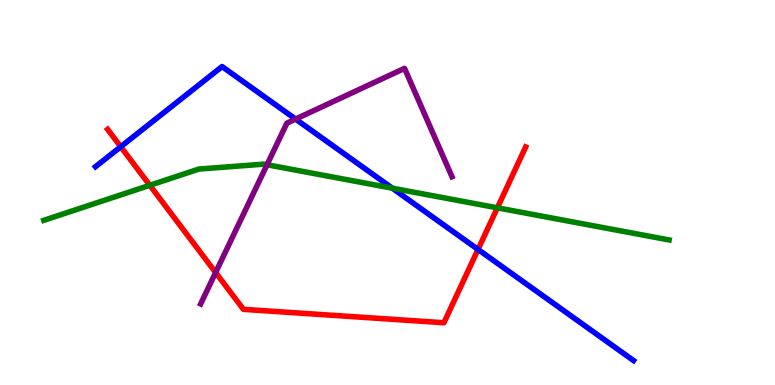[{'lines': ['blue', 'red'], 'intersections': [{'x': 1.56, 'y': 6.19}, {'x': 6.17, 'y': 3.52}]}, {'lines': ['green', 'red'], 'intersections': [{'x': 1.93, 'y': 5.19}, {'x': 6.42, 'y': 4.6}]}, {'lines': ['purple', 'red'], 'intersections': [{'x': 2.78, 'y': 2.92}]}, {'lines': ['blue', 'green'], 'intersections': [{'x': 5.06, 'y': 5.11}]}, {'lines': ['blue', 'purple'], 'intersections': [{'x': 3.81, 'y': 6.91}]}, {'lines': ['green', 'purple'], 'intersections': [{'x': 3.45, 'y': 5.72}]}]